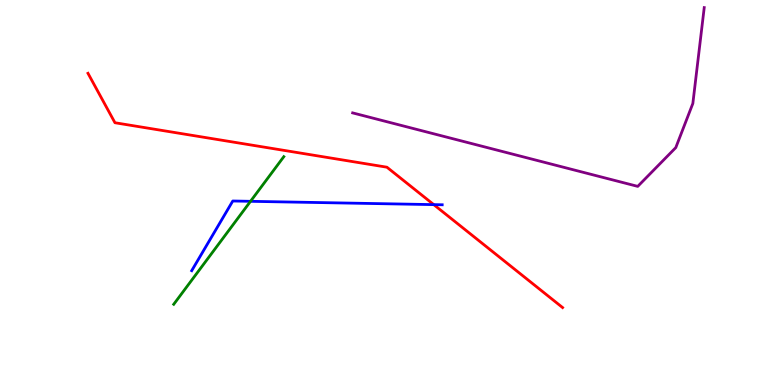[{'lines': ['blue', 'red'], 'intersections': [{'x': 5.6, 'y': 4.69}]}, {'lines': ['green', 'red'], 'intersections': []}, {'lines': ['purple', 'red'], 'intersections': []}, {'lines': ['blue', 'green'], 'intersections': [{'x': 3.23, 'y': 4.77}]}, {'lines': ['blue', 'purple'], 'intersections': []}, {'lines': ['green', 'purple'], 'intersections': []}]